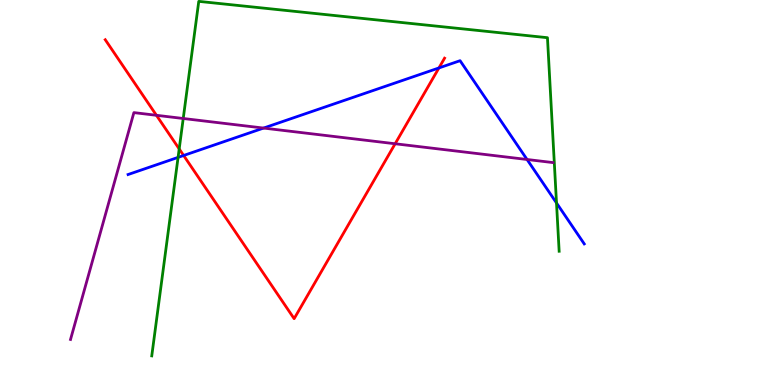[{'lines': ['blue', 'red'], 'intersections': [{'x': 2.37, 'y': 5.96}, {'x': 5.66, 'y': 8.24}]}, {'lines': ['green', 'red'], 'intersections': [{'x': 2.31, 'y': 6.13}]}, {'lines': ['purple', 'red'], 'intersections': [{'x': 2.02, 'y': 7.01}, {'x': 5.1, 'y': 6.27}]}, {'lines': ['blue', 'green'], 'intersections': [{'x': 2.3, 'y': 5.91}, {'x': 7.18, 'y': 4.73}]}, {'lines': ['blue', 'purple'], 'intersections': [{'x': 3.4, 'y': 6.67}, {'x': 6.8, 'y': 5.86}]}, {'lines': ['green', 'purple'], 'intersections': [{'x': 2.36, 'y': 6.92}]}]